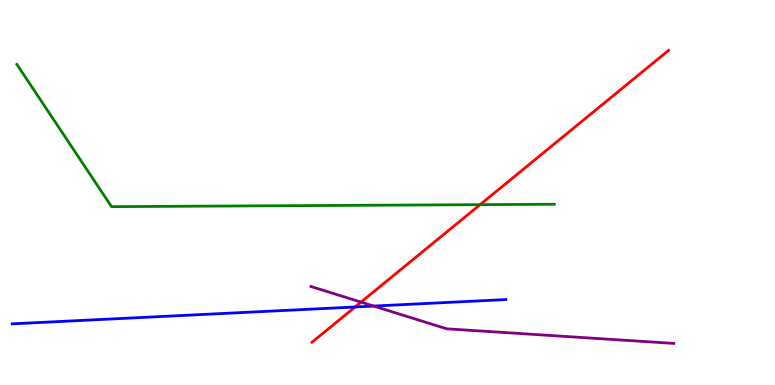[{'lines': ['blue', 'red'], 'intersections': [{'x': 4.58, 'y': 2.03}]}, {'lines': ['green', 'red'], 'intersections': [{'x': 6.19, 'y': 4.68}]}, {'lines': ['purple', 'red'], 'intersections': [{'x': 4.66, 'y': 2.15}]}, {'lines': ['blue', 'green'], 'intersections': []}, {'lines': ['blue', 'purple'], 'intersections': [{'x': 4.82, 'y': 2.05}]}, {'lines': ['green', 'purple'], 'intersections': []}]